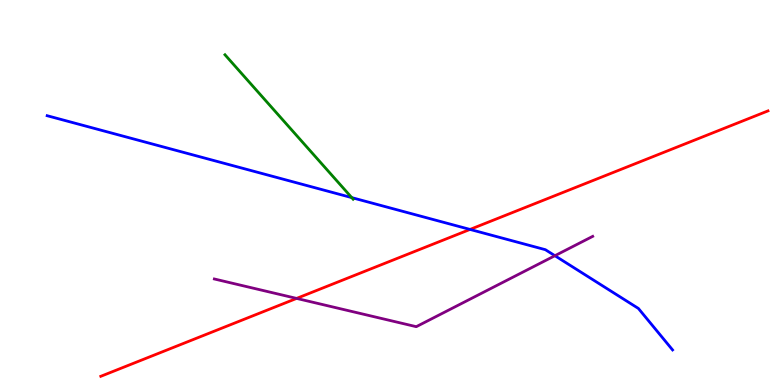[{'lines': ['blue', 'red'], 'intersections': [{'x': 6.06, 'y': 4.04}]}, {'lines': ['green', 'red'], 'intersections': []}, {'lines': ['purple', 'red'], 'intersections': [{'x': 3.83, 'y': 2.25}]}, {'lines': ['blue', 'green'], 'intersections': [{'x': 4.54, 'y': 4.87}]}, {'lines': ['blue', 'purple'], 'intersections': [{'x': 7.16, 'y': 3.36}]}, {'lines': ['green', 'purple'], 'intersections': []}]